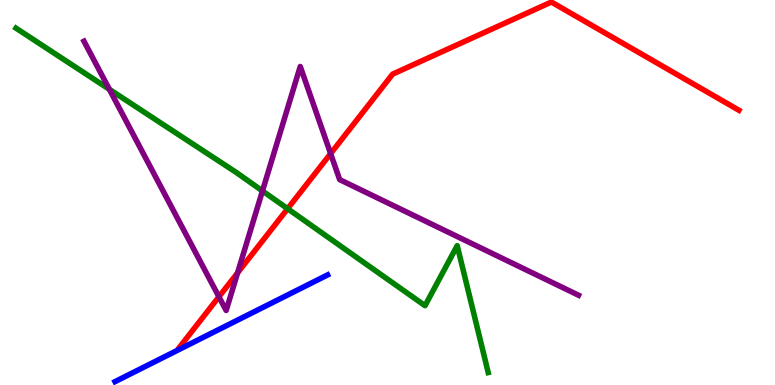[{'lines': ['blue', 'red'], 'intersections': []}, {'lines': ['green', 'red'], 'intersections': [{'x': 3.71, 'y': 4.58}]}, {'lines': ['purple', 'red'], 'intersections': [{'x': 2.82, 'y': 2.29}, {'x': 3.07, 'y': 2.91}, {'x': 4.27, 'y': 6.01}]}, {'lines': ['blue', 'green'], 'intersections': []}, {'lines': ['blue', 'purple'], 'intersections': []}, {'lines': ['green', 'purple'], 'intersections': [{'x': 1.41, 'y': 7.68}, {'x': 3.39, 'y': 5.04}]}]